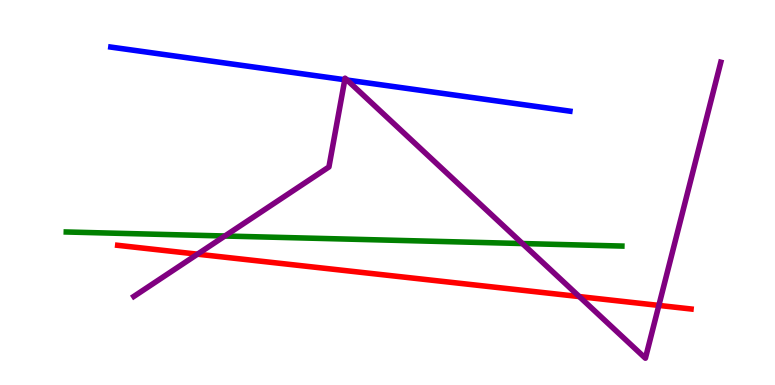[{'lines': ['blue', 'red'], 'intersections': []}, {'lines': ['green', 'red'], 'intersections': []}, {'lines': ['purple', 'red'], 'intersections': [{'x': 2.55, 'y': 3.4}, {'x': 7.47, 'y': 2.3}, {'x': 8.5, 'y': 2.07}]}, {'lines': ['blue', 'green'], 'intersections': []}, {'lines': ['blue', 'purple'], 'intersections': [{'x': 4.45, 'y': 7.93}, {'x': 4.48, 'y': 7.92}]}, {'lines': ['green', 'purple'], 'intersections': [{'x': 2.9, 'y': 3.87}, {'x': 6.74, 'y': 3.67}]}]